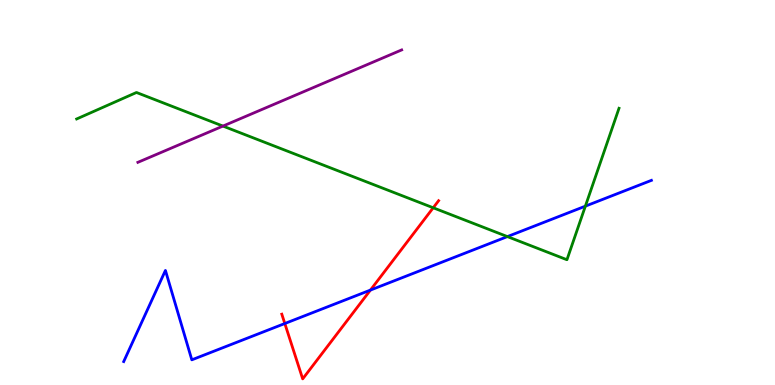[{'lines': ['blue', 'red'], 'intersections': [{'x': 3.68, 'y': 1.6}, {'x': 4.78, 'y': 2.47}]}, {'lines': ['green', 'red'], 'intersections': [{'x': 5.59, 'y': 4.6}]}, {'lines': ['purple', 'red'], 'intersections': []}, {'lines': ['blue', 'green'], 'intersections': [{'x': 6.55, 'y': 3.85}, {'x': 7.55, 'y': 4.65}]}, {'lines': ['blue', 'purple'], 'intersections': []}, {'lines': ['green', 'purple'], 'intersections': [{'x': 2.88, 'y': 6.73}]}]